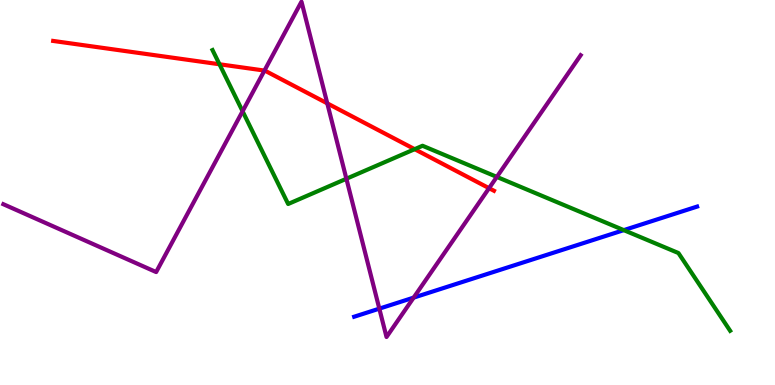[{'lines': ['blue', 'red'], 'intersections': []}, {'lines': ['green', 'red'], 'intersections': [{'x': 2.83, 'y': 8.33}, {'x': 5.35, 'y': 6.13}]}, {'lines': ['purple', 'red'], 'intersections': [{'x': 3.41, 'y': 8.17}, {'x': 4.22, 'y': 7.32}, {'x': 6.31, 'y': 5.11}]}, {'lines': ['blue', 'green'], 'intersections': [{'x': 8.05, 'y': 4.02}]}, {'lines': ['blue', 'purple'], 'intersections': [{'x': 4.89, 'y': 1.98}, {'x': 5.34, 'y': 2.27}]}, {'lines': ['green', 'purple'], 'intersections': [{'x': 3.13, 'y': 7.11}, {'x': 4.47, 'y': 5.36}, {'x': 6.41, 'y': 5.41}]}]